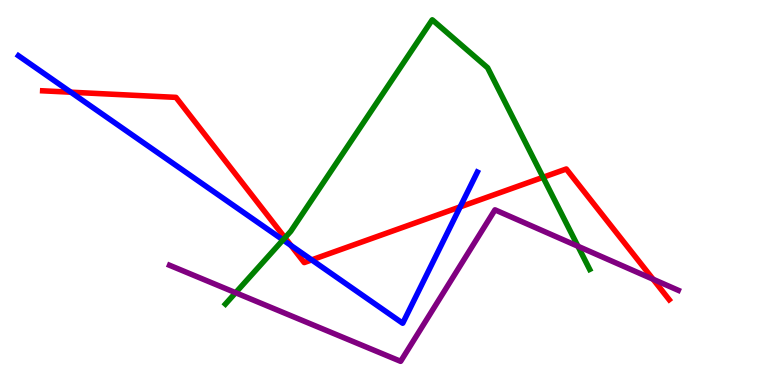[{'lines': ['blue', 'red'], 'intersections': [{'x': 0.914, 'y': 7.61}, {'x': 3.75, 'y': 3.63}, {'x': 4.02, 'y': 3.25}, {'x': 5.94, 'y': 4.63}]}, {'lines': ['green', 'red'], 'intersections': [{'x': 3.68, 'y': 3.82}, {'x': 7.01, 'y': 5.4}]}, {'lines': ['purple', 'red'], 'intersections': [{'x': 8.43, 'y': 2.75}]}, {'lines': ['blue', 'green'], 'intersections': [{'x': 3.65, 'y': 3.77}]}, {'lines': ['blue', 'purple'], 'intersections': []}, {'lines': ['green', 'purple'], 'intersections': [{'x': 3.04, 'y': 2.4}, {'x': 7.46, 'y': 3.6}]}]